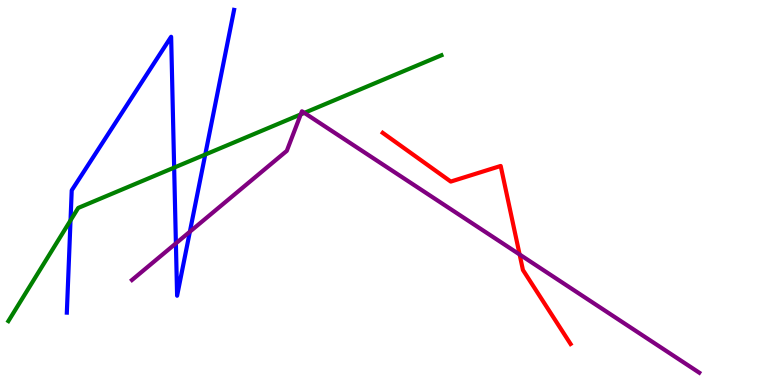[{'lines': ['blue', 'red'], 'intersections': []}, {'lines': ['green', 'red'], 'intersections': []}, {'lines': ['purple', 'red'], 'intersections': [{'x': 6.7, 'y': 3.39}]}, {'lines': ['blue', 'green'], 'intersections': [{'x': 0.91, 'y': 4.28}, {'x': 2.25, 'y': 5.65}, {'x': 2.65, 'y': 5.99}]}, {'lines': ['blue', 'purple'], 'intersections': [{'x': 2.27, 'y': 3.68}, {'x': 2.45, 'y': 3.98}]}, {'lines': ['green', 'purple'], 'intersections': [{'x': 3.88, 'y': 7.03}, {'x': 3.93, 'y': 7.07}]}]